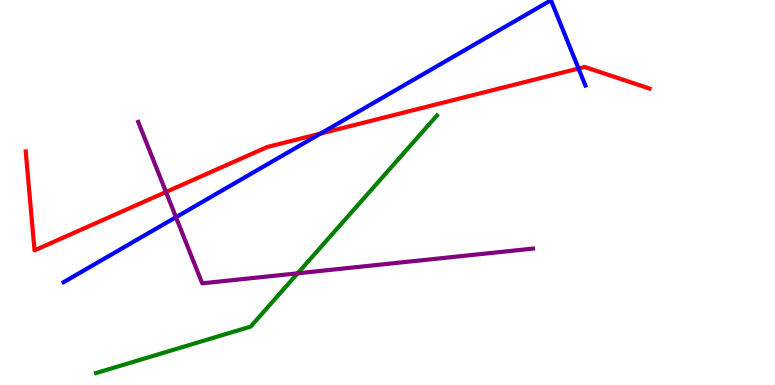[{'lines': ['blue', 'red'], 'intersections': [{'x': 4.14, 'y': 6.53}, {'x': 7.46, 'y': 8.22}]}, {'lines': ['green', 'red'], 'intersections': []}, {'lines': ['purple', 'red'], 'intersections': [{'x': 2.14, 'y': 5.01}]}, {'lines': ['blue', 'green'], 'intersections': []}, {'lines': ['blue', 'purple'], 'intersections': [{'x': 2.27, 'y': 4.36}]}, {'lines': ['green', 'purple'], 'intersections': [{'x': 3.84, 'y': 2.9}]}]